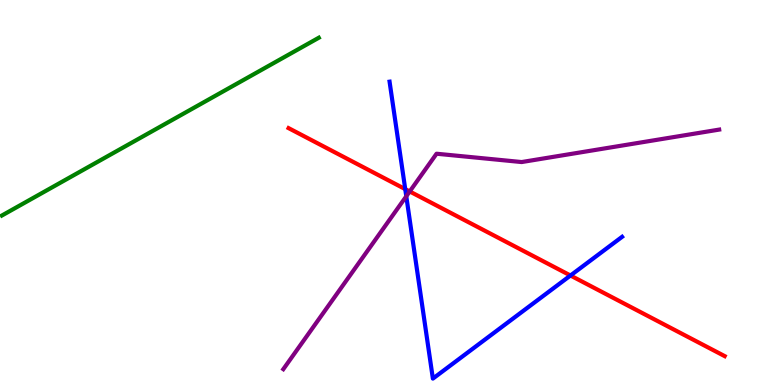[{'lines': ['blue', 'red'], 'intersections': [{'x': 5.23, 'y': 5.09}, {'x': 7.36, 'y': 2.84}]}, {'lines': ['green', 'red'], 'intersections': []}, {'lines': ['purple', 'red'], 'intersections': [{'x': 5.29, 'y': 5.03}]}, {'lines': ['blue', 'green'], 'intersections': []}, {'lines': ['blue', 'purple'], 'intersections': [{'x': 5.24, 'y': 4.9}]}, {'lines': ['green', 'purple'], 'intersections': []}]